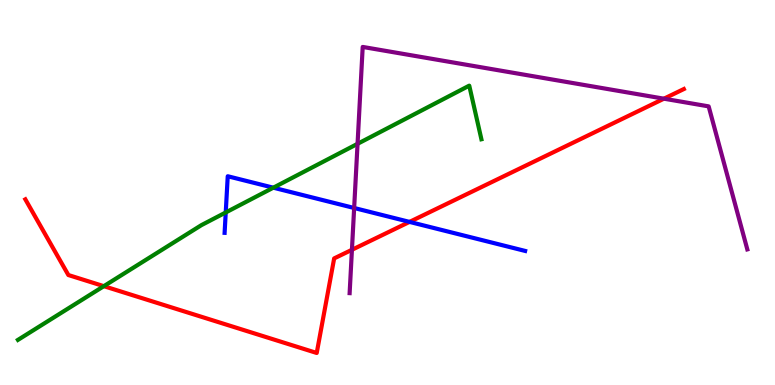[{'lines': ['blue', 'red'], 'intersections': [{'x': 5.28, 'y': 4.24}]}, {'lines': ['green', 'red'], 'intersections': [{'x': 1.34, 'y': 2.57}]}, {'lines': ['purple', 'red'], 'intersections': [{'x': 4.54, 'y': 3.51}, {'x': 8.57, 'y': 7.44}]}, {'lines': ['blue', 'green'], 'intersections': [{'x': 2.91, 'y': 4.48}, {'x': 3.53, 'y': 5.12}]}, {'lines': ['blue', 'purple'], 'intersections': [{'x': 4.57, 'y': 4.6}]}, {'lines': ['green', 'purple'], 'intersections': [{'x': 4.61, 'y': 6.26}]}]